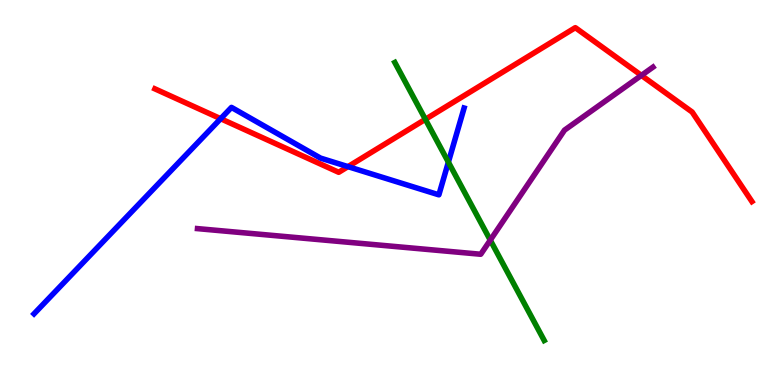[{'lines': ['blue', 'red'], 'intersections': [{'x': 2.85, 'y': 6.92}, {'x': 4.49, 'y': 5.67}]}, {'lines': ['green', 'red'], 'intersections': [{'x': 5.49, 'y': 6.9}]}, {'lines': ['purple', 'red'], 'intersections': [{'x': 8.28, 'y': 8.04}]}, {'lines': ['blue', 'green'], 'intersections': [{'x': 5.79, 'y': 5.79}]}, {'lines': ['blue', 'purple'], 'intersections': []}, {'lines': ['green', 'purple'], 'intersections': [{'x': 6.33, 'y': 3.76}]}]